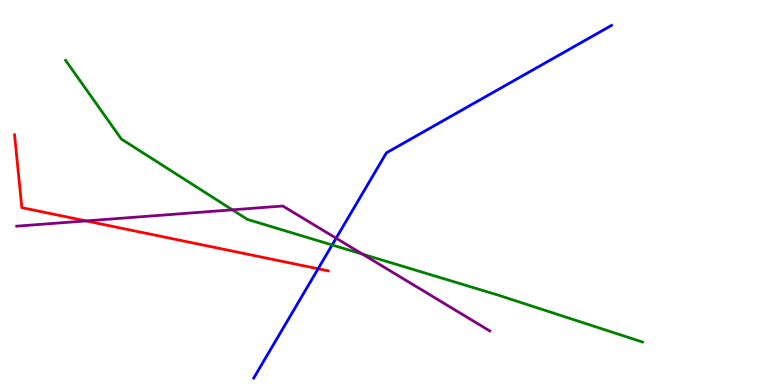[{'lines': ['blue', 'red'], 'intersections': [{'x': 4.1, 'y': 3.02}]}, {'lines': ['green', 'red'], 'intersections': []}, {'lines': ['purple', 'red'], 'intersections': [{'x': 1.11, 'y': 4.26}]}, {'lines': ['blue', 'green'], 'intersections': [{'x': 4.29, 'y': 3.64}]}, {'lines': ['blue', 'purple'], 'intersections': [{'x': 4.34, 'y': 3.81}]}, {'lines': ['green', 'purple'], 'intersections': [{'x': 3.0, 'y': 4.55}, {'x': 4.68, 'y': 3.4}]}]